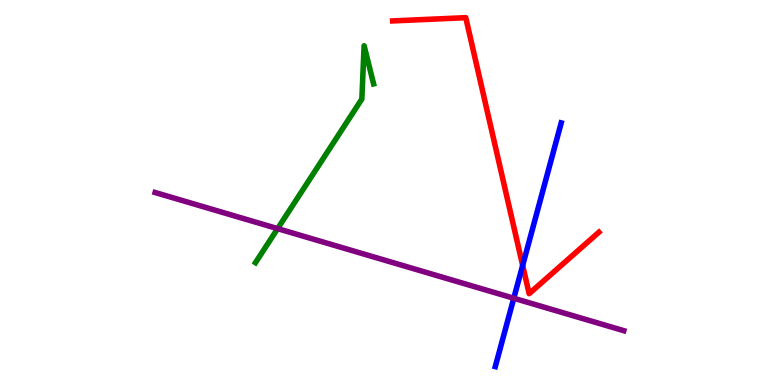[{'lines': ['blue', 'red'], 'intersections': [{'x': 6.74, 'y': 3.11}]}, {'lines': ['green', 'red'], 'intersections': []}, {'lines': ['purple', 'red'], 'intersections': []}, {'lines': ['blue', 'green'], 'intersections': []}, {'lines': ['blue', 'purple'], 'intersections': [{'x': 6.63, 'y': 2.25}]}, {'lines': ['green', 'purple'], 'intersections': [{'x': 3.58, 'y': 4.06}]}]